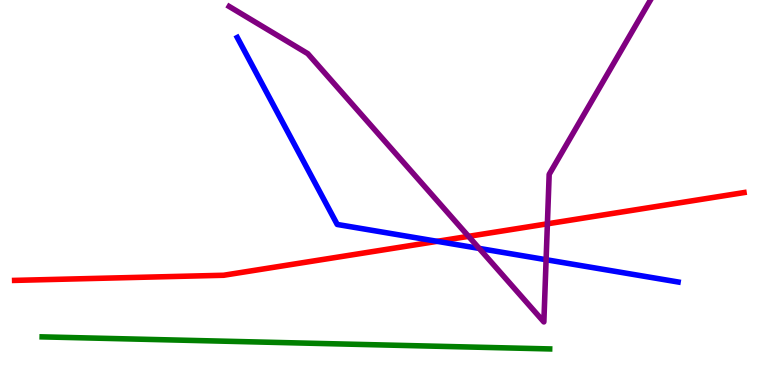[{'lines': ['blue', 'red'], 'intersections': [{'x': 5.64, 'y': 3.73}]}, {'lines': ['green', 'red'], 'intersections': []}, {'lines': ['purple', 'red'], 'intersections': [{'x': 6.05, 'y': 3.86}, {'x': 7.06, 'y': 4.19}]}, {'lines': ['blue', 'green'], 'intersections': []}, {'lines': ['blue', 'purple'], 'intersections': [{'x': 6.18, 'y': 3.55}, {'x': 7.05, 'y': 3.25}]}, {'lines': ['green', 'purple'], 'intersections': []}]